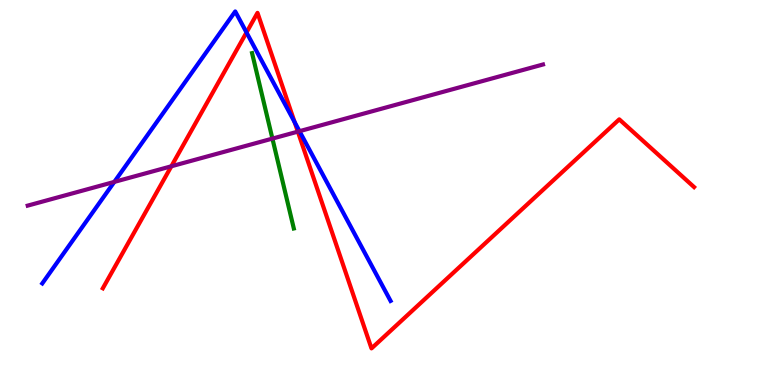[{'lines': ['blue', 'red'], 'intersections': [{'x': 3.18, 'y': 9.16}, {'x': 3.8, 'y': 6.83}]}, {'lines': ['green', 'red'], 'intersections': []}, {'lines': ['purple', 'red'], 'intersections': [{'x': 2.21, 'y': 5.68}, {'x': 3.84, 'y': 6.58}]}, {'lines': ['blue', 'green'], 'intersections': []}, {'lines': ['blue', 'purple'], 'intersections': [{'x': 1.47, 'y': 5.28}, {'x': 3.86, 'y': 6.59}]}, {'lines': ['green', 'purple'], 'intersections': [{'x': 3.52, 'y': 6.4}]}]